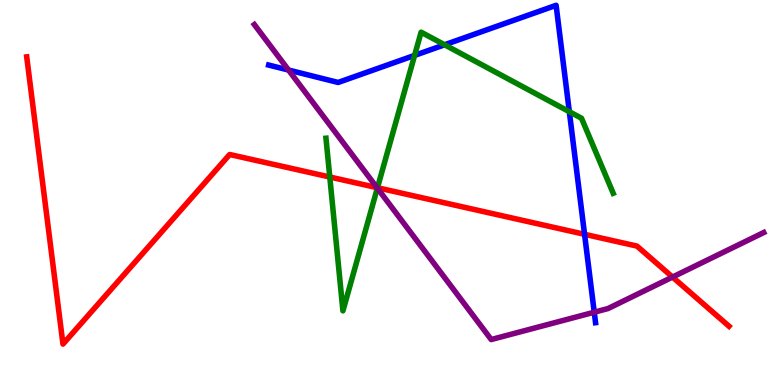[{'lines': ['blue', 'red'], 'intersections': [{'x': 7.54, 'y': 3.91}]}, {'lines': ['green', 'red'], 'intersections': [{'x': 4.26, 'y': 5.4}, {'x': 4.87, 'y': 5.12}]}, {'lines': ['purple', 'red'], 'intersections': [{'x': 4.86, 'y': 5.13}, {'x': 8.68, 'y': 2.8}]}, {'lines': ['blue', 'green'], 'intersections': [{'x': 5.35, 'y': 8.56}, {'x': 5.74, 'y': 8.84}, {'x': 7.35, 'y': 7.1}]}, {'lines': ['blue', 'purple'], 'intersections': [{'x': 3.72, 'y': 8.18}, {'x': 7.67, 'y': 1.89}]}, {'lines': ['green', 'purple'], 'intersections': [{'x': 4.87, 'y': 5.11}]}]